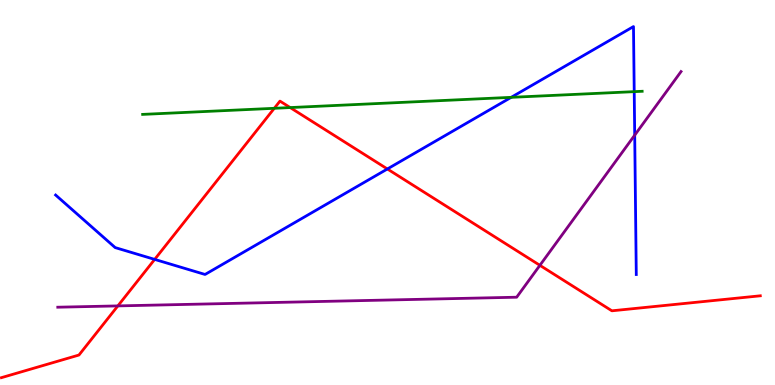[{'lines': ['blue', 'red'], 'intersections': [{'x': 2.0, 'y': 3.26}, {'x': 5.0, 'y': 5.61}]}, {'lines': ['green', 'red'], 'intersections': [{'x': 3.54, 'y': 7.19}, {'x': 3.74, 'y': 7.21}]}, {'lines': ['purple', 'red'], 'intersections': [{'x': 1.52, 'y': 2.05}, {'x': 6.97, 'y': 3.11}]}, {'lines': ['blue', 'green'], 'intersections': [{'x': 6.6, 'y': 7.47}, {'x': 8.18, 'y': 7.62}]}, {'lines': ['blue', 'purple'], 'intersections': [{'x': 8.19, 'y': 6.49}]}, {'lines': ['green', 'purple'], 'intersections': []}]